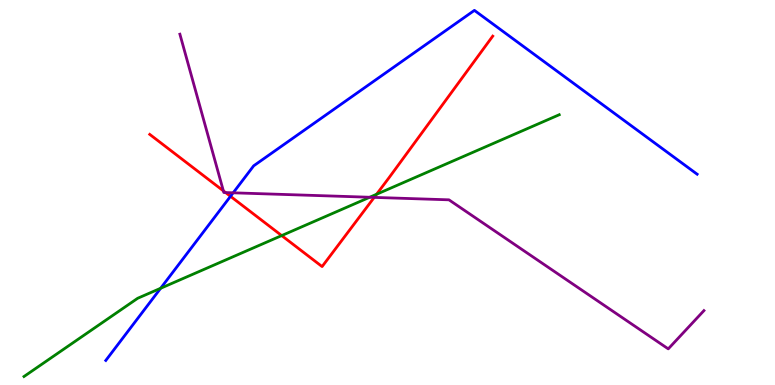[{'lines': ['blue', 'red'], 'intersections': [{'x': 2.97, 'y': 4.9}]}, {'lines': ['green', 'red'], 'intersections': [{'x': 3.63, 'y': 3.88}, {'x': 4.86, 'y': 4.95}]}, {'lines': ['purple', 'red'], 'intersections': [{'x': 2.88, 'y': 5.04}, {'x': 2.91, 'y': 5.0}, {'x': 4.83, 'y': 4.87}]}, {'lines': ['blue', 'green'], 'intersections': [{'x': 2.07, 'y': 2.51}]}, {'lines': ['blue', 'purple'], 'intersections': [{'x': 3.01, 'y': 4.99}]}, {'lines': ['green', 'purple'], 'intersections': [{'x': 4.77, 'y': 4.88}]}]